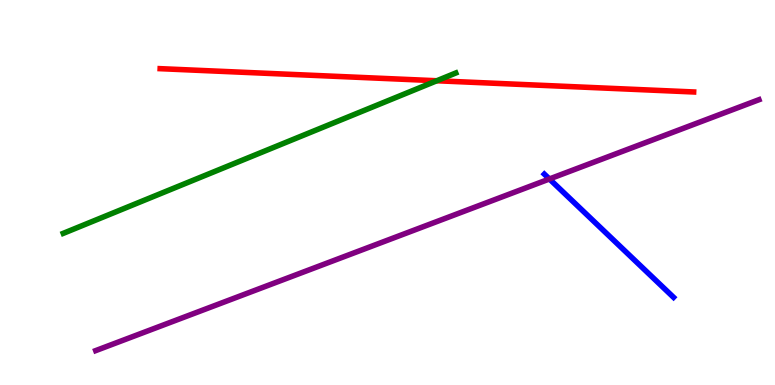[{'lines': ['blue', 'red'], 'intersections': []}, {'lines': ['green', 'red'], 'intersections': [{'x': 5.64, 'y': 7.9}]}, {'lines': ['purple', 'red'], 'intersections': []}, {'lines': ['blue', 'green'], 'intersections': []}, {'lines': ['blue', 'purple'], 'intersections': [{'x': 7.09, 'y': 5.35}]}, {'lines': ['green', 'purple'], 'intersections': []}]